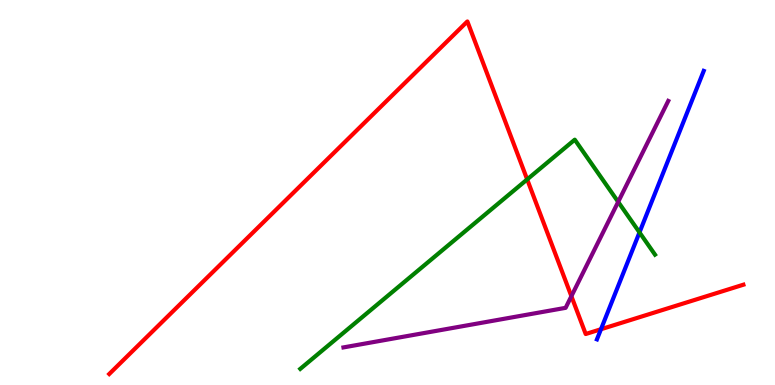[{'lines': ['blue', 'red'], 'intersections': [{'x': 7.75, 'y': 1.45}]}, {'lines': ['green', 'red'], 'intersections': [{'x': 6.8, 'y': 5.34}]}, {'lines': ['purple', 'red'], 'intersections': [{'x': 7.37, 'y': 2.31}]}, {'lines': ['blue', 'green'], 'intersections': [{'x': 8.25, 'y': 3.96}]}, {'lines': ['blue', 'purple'], 'intersections': []}, {'lines': ['green', 'purple'], 'intersections': [{'x': 7.98, 'y': 4.76}]}]